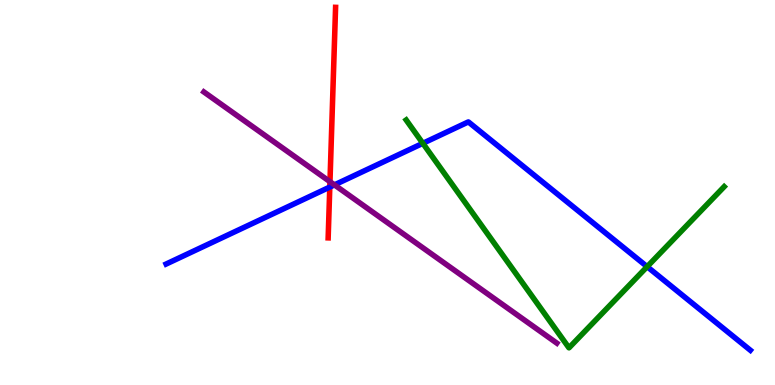[{'lines': ['blue', 'red'], 'intersections': [{'x': 4.26, 'y': 5.14}]}, {'lines': ['green', 'red'], 'intersections': []}, {'lines': ['purple', 'red'], 'intersections': [{'x': 4.26, 'y': 5.28}]}, {'lines': ['blue', 'green'], 'intersections': [{'x': 5.46, 'y': 6.28}, {'x': 8.35, 'y': 3.07}]}, {'lines': ['blue', 'purple'], 'intersections': [{'x': 4.32, 'y': 5.2}]}, {'lines': ['green', 'purple'], 'intersections': []}]